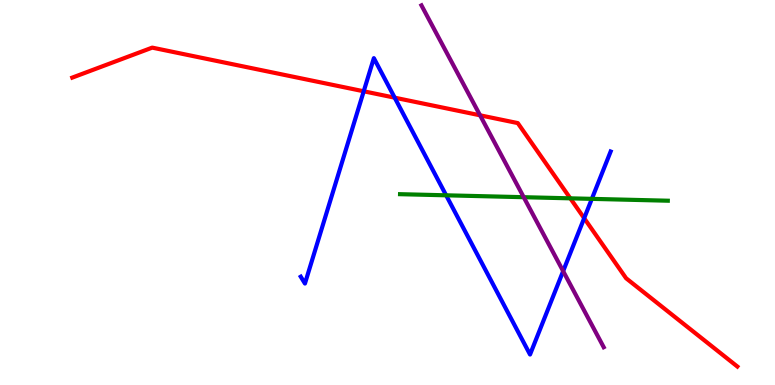[{'lines': ['blue', 'red'], 'intersections': [{'x': 4.69, 'y': 7.63}, {'x': 5.09, 'y': 7.46}, {'x': 7.54, 'y': 4.33}]}, {'lines': ['green', 'red'], 'intersections': [{'x': 7.36, 'y': 4.85}]}, {'lines': ['purple', 'red'], 'intersections': [{'x': 6.19, 'y': 7.01}]}, {'lines': ['blue', 'green'], 'intersections': [{'x': 5.76, 'y': 4.93}, {'x': 7.64, 'y': 4.83}]}, {'lines': ['blue', 'purple'], 'intersections': [{'x': 7.27, 'y': 2.96}]}, {'lines': ['green', 'purple'], 'intersections': [{'x': 6.76, 'y': 4.88}]}]